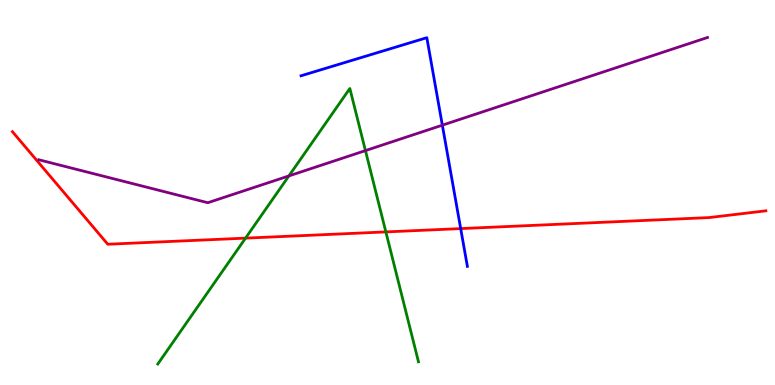[{'lines': ['blue', 'red'], 'intersections': [{'x': 5.94, 'y': 4.06}]}, {'lines': ['green', 'red'], 'intersections': [{'x': 3.17, 'y': 3.81}, {'x': 4.98, 'y': 3.98}]}, {'lines': ['purple', 'red'], 'intersections': []}, {'lines': ['blue', 'green'], 'intersections': []}, {'lines': ['blue', 'purple'], 'intersections': [{'x': 5.71, 'y': 6.75}]}, {'lines': ['green', 'purple'], 'intersections': [{'x': 3.73, 'y': 5.43}, {'x': 4.72, 'y': 6.09}]}]